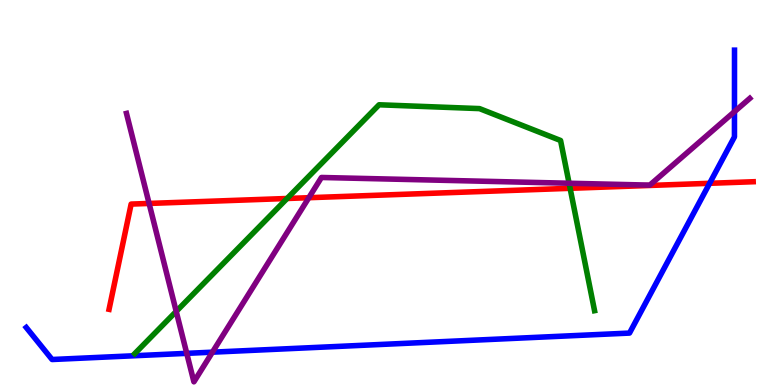[{'lines': ['blue', 'red'], 'intersections': [{'x': 9.16, 'y': 5.24}]}, {'lines': ['green', 'red'], 'intersections': [{'x': 3.7, 'y': 4.84}, {'x': 7.36, 'y': 5.11}]}, {'lines': ['purple', 'red'], 'intersections': [{'x': 1.92, 'y': 4.72}, {'x': 3.99, 'y': 4.86}]}, {'lines': ['blue', 'green'], 'intersections': []}, {'lines': ['blue', 'purple'], 'intersections': [{'x': 2.41, 'y': 0.822}, {'x': 2.74, 'y': 0.853}, {'x': 9.48, 'y': 7.1}]}, {'lines': ['green', 'purple'], 'intersections': [{'x': 2.27, 'y': 1.91}, {'x': 7.34, 'y': 5.24}]}]